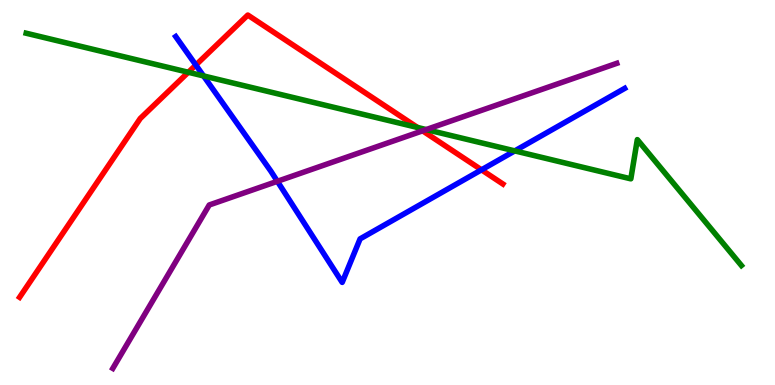[{'lines': ['blue', 'red'], 'intersections': [{'x': 2.53, 'y': 8.31}, {'x': 6.21, 'y': 5.59}]}, {'lines': ['green', 'red'], 'intersections': [{'x': 2.43, 'y': 8.12}, {'x': 5.39, 'y': 6.69}]}, {'lines': ['purple', 'red'], 'intersections': [{'x': 5.45, 'y': 6.6}]}, {'lines': ['blue', 'green'], 'intersections': [{'x': 2.63, 'y': 8.03}, {'x': 6.64, 'y': 6.08}]}, {'lines': ['blue', 'purple'], 'intersections': [{'x': 3.58, 'y': 5.29}]}, {'lines': ['green', 'purple'], 'intersections': [{'x': 5.5, 'y': 6.63}]}]